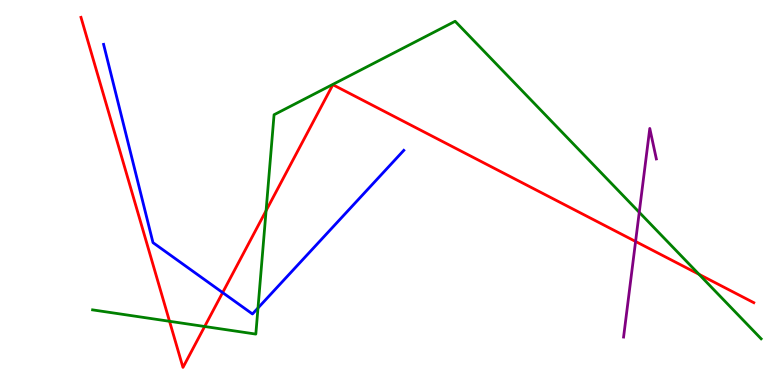[{'lines': ['blue', 'red'], 'intersections': [{'x': 2.87, 'y': 2.4}]}, {'lines': ['green', 'red'], 'intersections': [{'x': 2.19, 'y': 1.65}, {'x': 2.64, 'y': 1.52}, {'x': 3.43, 'y': 4.53}, {'x': 9.02, 'y': 2.88}]}, {'lines': ['purple', 'red'], 'intersections': [{'x': 8.2, 'y': 3.73}]}, {'lines': ['blue', 'green'], 'intersections': [{'x': 3.33, 'y': 2.0}]}, {'lines': ['blue', 'purple'], 'intersections': []}, {'lines': ['green', 'purple'], 'intersections': [{'x': 8.25, 'y': 4.49}]}]